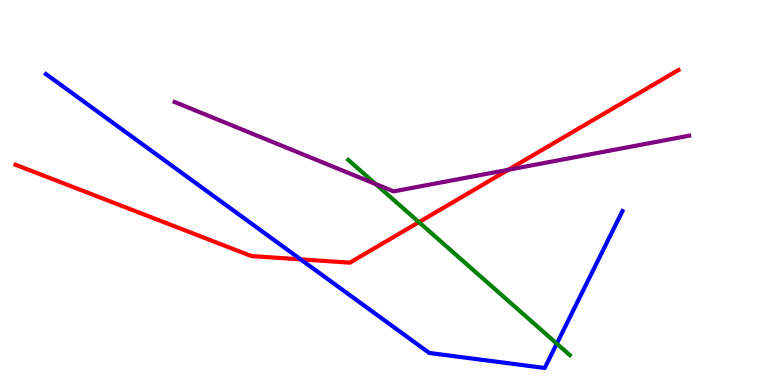[{'lines': ['blue', 'red'], 'intersections': [{'x': 3.88, 'y': 3.26}]}, {'lines': ['green', 'red'], 'intersections': [{'x': 5.41, 'y': 4.23}]}, {'lines': ['purple', 'red'], 'intersections': [{'x': 6.56, 'y': 5.59}]}, {'lines': ['blue', 'green'], 'intersections': [{'x': 7.18, 'y': 1.07}]}, {'lines': ['blue', 'purple'], 'intersections': []}, {'lines': ['green', 'purple'], 'intersections': [{'x': 4.85, 'y': 5.22}]}]